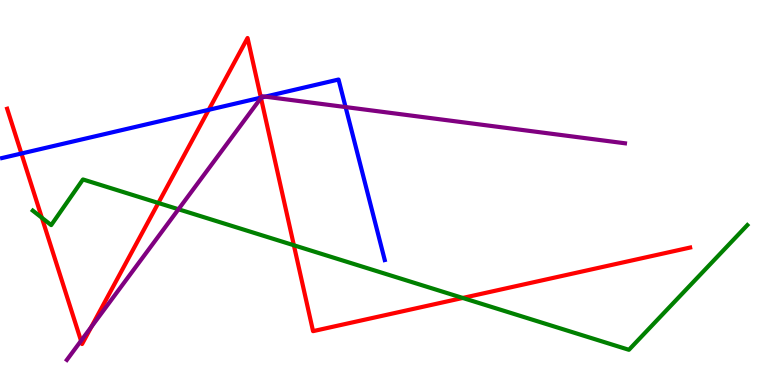[{'lines': ['blue', 'red'], 'intersections': [{'x': 0.276, 'y': 6.01}, {'x': 2.69, 'y': 7.15}, {'x': 3.37, 'y': 7.46}]}, {'lines': ['green', 'red'], 'intersections': [{'x': 0.54, 'y': 4.34}, {'x': 2.04, 'y': 4.73}, {'x': 3.79, 'y': 3.63}, {'x': 5.97, 'y': 2.26}]}, {'lines': ['purple', 'red'], 'intersections': [{'x': 1.05, 'y': 1.15}, {'x': 1.18, 'y': 1.51}, {'x': 3.37, 'y': 7.46}]}, {'lines': ['blue', 'green'], 'intersections': []}, {'lines': ['blue', 'purple'], 'intersections': [{'x': 3.37, 'y': 7.47}, {'x': 3.42, 'y': 7.49}, {'x': 4.46, 'y': 7.22}]}, {'lines': ['green', 'purple'], 'intersections': [{'x': 2.3, 'y': 4.56}]}]